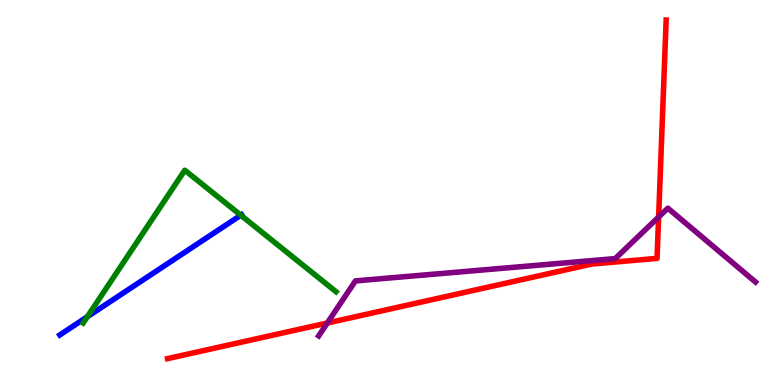[{'lines': ['blue', 'red'], 'intersections': []}, {'lines': ['green', 'red'], 'intersections': []}, {'lines': ['purple', 'red'], 'intersections': [{'x': 4.22, 'y': 1.61}, {'x': 8.5, 'y': 4.36}]}, {'lines': ['blue', 'green'], 'intersections': [{'x': 1.13, 'y': 1.77}, {'x': 3.11, 'y': 4.41}]}, {'lines': ['blue', 'purple'], 'intersections': []}, {'lines': ['green', 'purple'], 'intersections': []}]